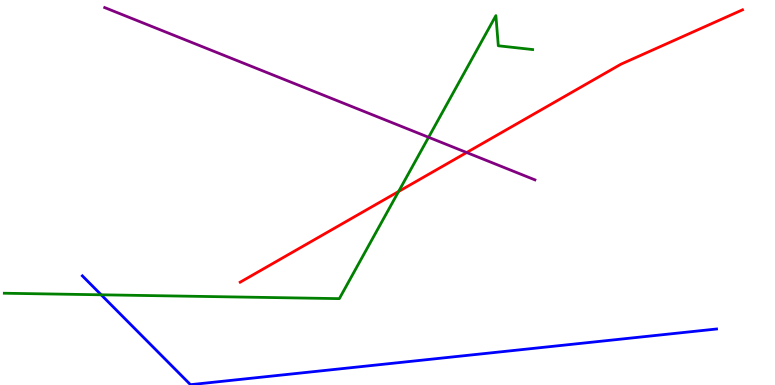[{'lines': ['blue', 'red'], 'intersections': []}, {'lines': ['green', 'red'], 'intersections': [{'x': 5.14, 'y': 5.03}]}, {'lines': ['purple', 'red'], 'intersections': [{'x': 6.02, 'y': 6.04}]}, {'lines': ['blue', 'green'], 'intersections': [{'x': 1.31, 'y': 2.34}]}, {'lines': ['blue', 'purple'], 'intersections': []}, {'lines': ['green', 'purple'], 'intersections': [{'x': 5.53, 'y': 6.43}]}]